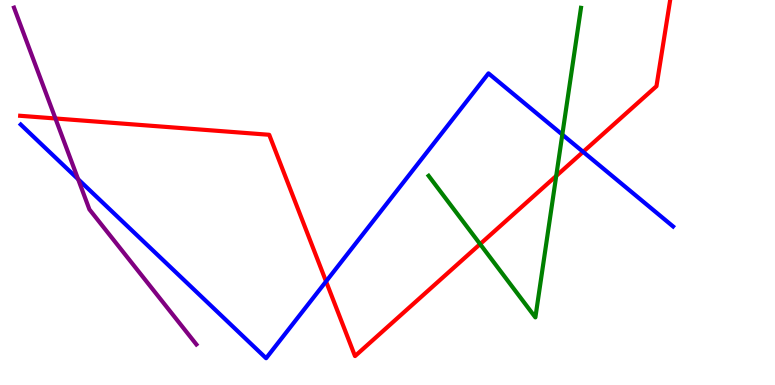[{'lines': ['blue', 'red'], 'intersections': [{'x': 4.21, 'y': 2.69}, {'x': 7.52, 'y': 6.06}]}, {'lines': ['green', 'red'], 'intersections': [{'x': 6.19, 'y': 3.66}, {'x': 7.18, 'y': 5.43}]}, {'lines': ['purple', 'red'], 'intersections': [{'x': 0.715, 'y': 6.92}]}, {'lines': ['blue', 'green'], 'intersections': [{'x': 7.26, 'y': 6.5}]}, {'lines': ['blue', 'purple'], 'intersections': [{'x': 1.01, 'y': 5.35}]}, {'lines': ['green', 'purple'], 'intersections': []}]